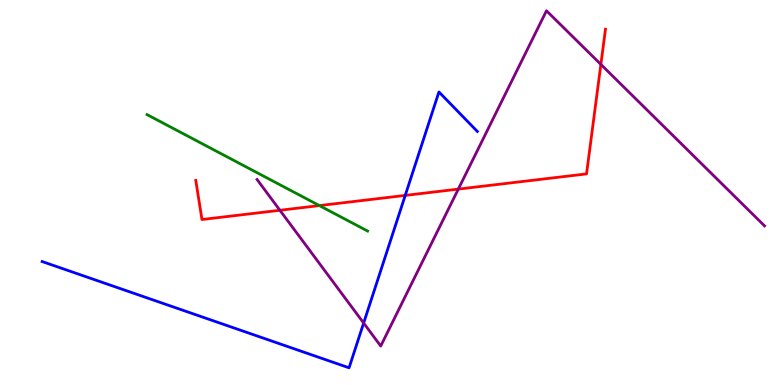[{'lines': ['blue', 'red'], 'intersections': [{'x': 5.23, 'y': 4.92}]}, {'lines': ['green', 'red'], 'intersections': [{'x': 4.12, 'y': 4.66}]}, {'lines': ['purple', 'red'], 'intersections': [{'x': 3.61, 'y': 4.54}, {'x': 5.91, 'y': 5.09}, {'x': 7.75, 'y': 8.33}]}, {'lines': ['blue', 'green'], 'intersections': []}, {'lines': ['blue', 'purple'], 'intersections': [{'x': 4.69, 'y': 1.61}]}, {'lines': ['green', 'purple'], 'intersections': []}]